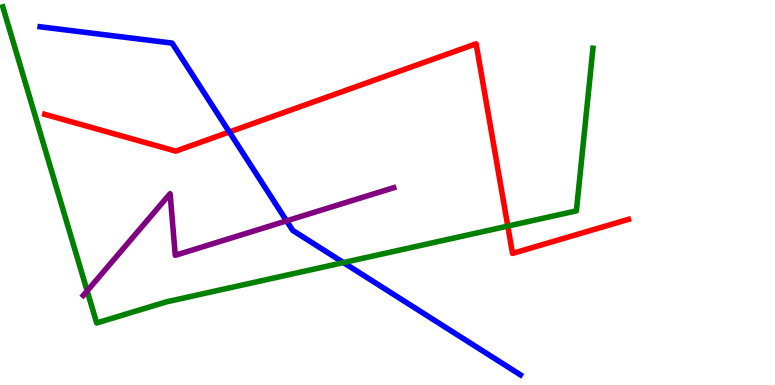[{'lines': ['blue', 'red'], 'intersections': [{'x': 2.96, 'y': 6.57}]}, {'lines': ['green', 'red'], 'intersections': [{'x': 6.55, 'y': 4.13}]}, {'lines': ['purple', 'red'], 'intersections': []}, {'lines': ['blue', 'green'], 'intersections': [{'x': 4.43, 'y': 3.18}]}, {'lines': ['blue', 'purple'], 'intersections': [{'x': 3.7, 'y': 4.26}]}, {'lines': ['green', 'purple'], 'intersections': [{'x': 1.12, 'y': 2.44}]}]